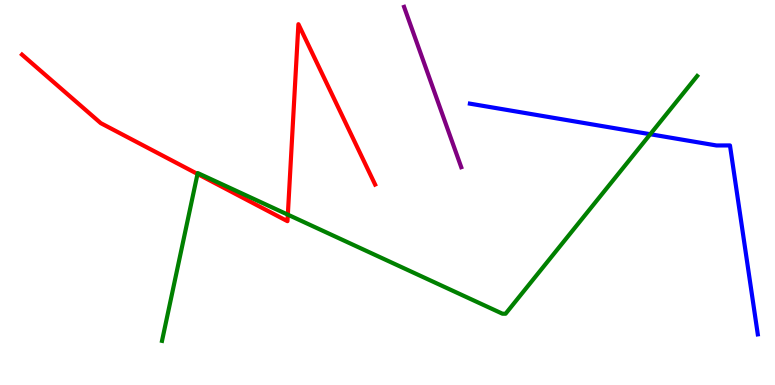[{'lines': ['blue', 'red'], 'intersections': []}, {'lines': ['green', 'red'], 'intersections': [{'x': 2.55, 'y': 5.48}, {'x': 3.71, 'y': 4.42}]}, {'lines': ['purple', 'red'], 'intersections': []}, {'lines': ['blue', 'green'], 'intersections': [{'x': 8.39, 'y': 6.51}]}, {'lines': ['blue', 'purple'], 'intersections': []}, {'lines': ['green', 'purple'], 'intersections': []}]